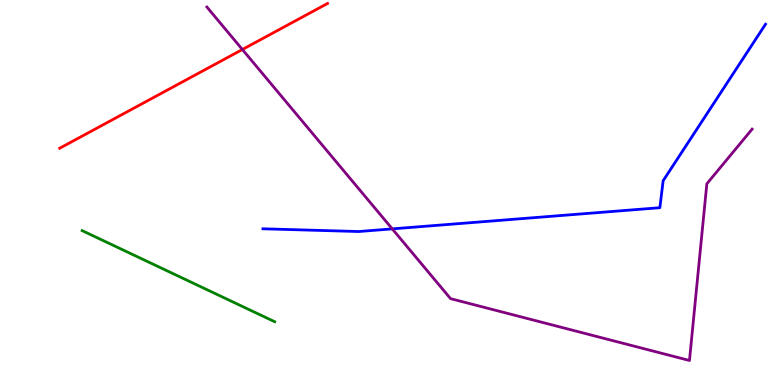[{'lines': ['blue', 'red'], 'intersections': []}, {'lines': ['green', 'red'], 'intersections': []}, {'lines': ['purple', 'red'], 'intersections': [{'x': 3.13, 'y': 8.71}]}, {'lines': ['blue', 'green'], 'intersections': []}, {'lines': ['blue', 'purple'], 'intersections': [{'x': 5.06, 'y': 4.06}]}, {'lines': ['green', 'purple'], 'intersections': []}]